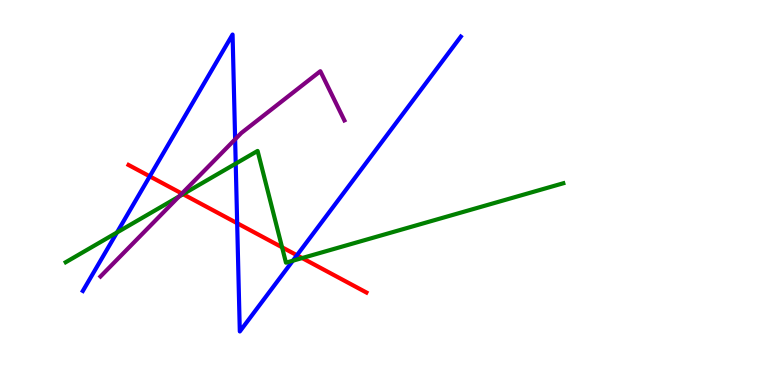[{'lines': ['blue', 'red'], 'intersections': [{'x': 1.93, 'y': 5.42}, {'x': 3.06, 'y': 4.2}, {'x': 3.83, 'y': 3.37}]}, {'lines': ['green', 'red'], 'intersections': [{'x': 2.36, 'y': 4.96}, {'x': 3.64, 'y': 3.58}, {'x': 3.9, 'y': 3.3}]}, {'lines': ['purple', 'red'], 'intersections': [{'x': 2.35, 'y': 4.97}]}, {'lines': ['blue', 'green'], 'intersections': [{'x': 1.51, 'y': 3.96}, {'x': 3.04, 'y': 5.75}, {'x': 3.78, 'y': 3.23}]}, {'lines': ['blue', 'purple'], 'intersections': [{'x': 3.03, 'y': 6.38}]}, {'lines': ['green', 'purple'], 'intersections': [{'x': 2.31, 'y': 4.9}]}]